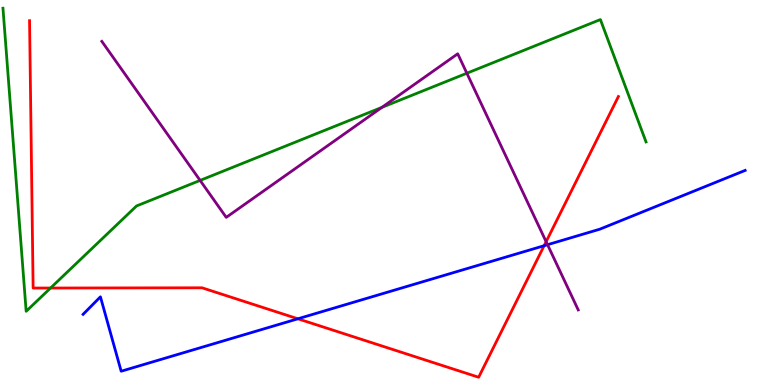[{'lines': ['blue', 'red'], 'intersections': [{'x': 3.84, 'y': 1.72}, {'x': 7.02, 'y': 3.62}]}, {'lines': ['green', 'red'], 'intersections': [{'x': 0.652, 'y': 2.52}]}, {'lines': ['purple', 'red'], 'intersections': [{'x': 7.05, 'y': 3.72}]}, {'lines': ['blue', 'green'], 'intersections': []}, {'lines': ['blue', 'purple'], 'intersections': [{'x': 7.07, 'y': 3.64}]}, {'lines': ['green', 'purple'], 'intersections': [{'x': 2.58, 'y': 5.31}, {'x': 4.93, 'y': 7.21}, {'x': 6.02, 'y': 8.1}]}]